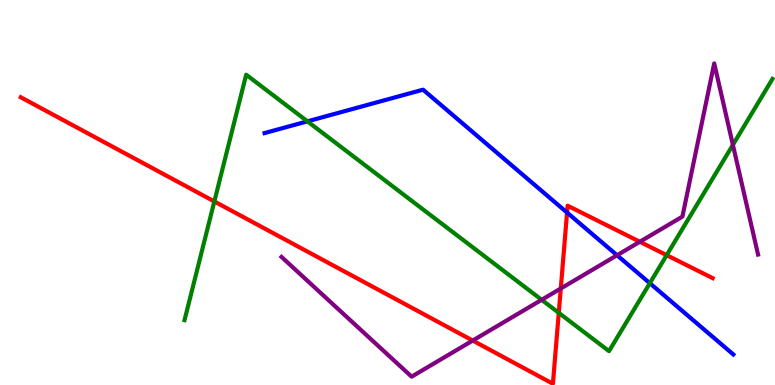[{'lines': ['blue', 'red'], 'intersections': [{'x': 7.32, 'y': 4.48}]}, {'lines': ['green', 'red'], 'intersections': [{'x': 2.77, 'y': 4.77}, {'x': 7.21, 'y': 1.87}, {'x': 8.6, 'y': 3.37}]}, {'lines': ['purple', 'red'], 'intersections': [{'x': 6.1, 'y': 1.15}, {'x': 7.24, 'y': 2.51}, {'x': 8.26, 'y': 3.72}]}, {'lines': ['blue', 'green'], 'intersections': [{'x': 3.97, 'y': 6.85}, {'x': 8.38, 'y': 2.64}]}, {'lines': ['blue', 'purple'], 'intersections': [{'x': 7.96, 'y': 3.37}]}, {'lines': ['green', 'purple'], 'intersections': [{'x': 6.99, 'y': 2.21}, {'x': 9.46, 'y': 6.24}]}]